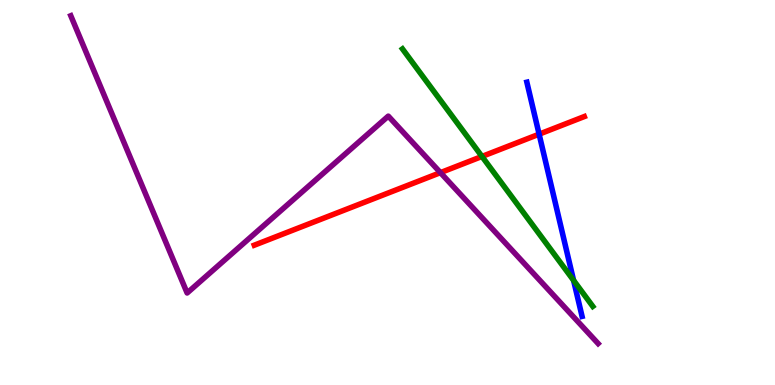[{'lines': ['blue', 'red'], 'intersections': [{'x': 6.96, 'y': 6.51}]}, {'lines': ['green', 'red'], 'intersections': [{'x': 6.22, 'y': 5.94}]}, {'lines': ['purple', 'red'], 'intersections': [{'x': 5.68, 'y': 5.52}]}, {'lines': ['blue', 'green'], 'intersections': [{'x': 7.4, 'y': 2.72}]}, {'lines': ['blue', 'purple'], 'intersections': []}, {'lines': ['green', 'purple'], 'intersections': []}]